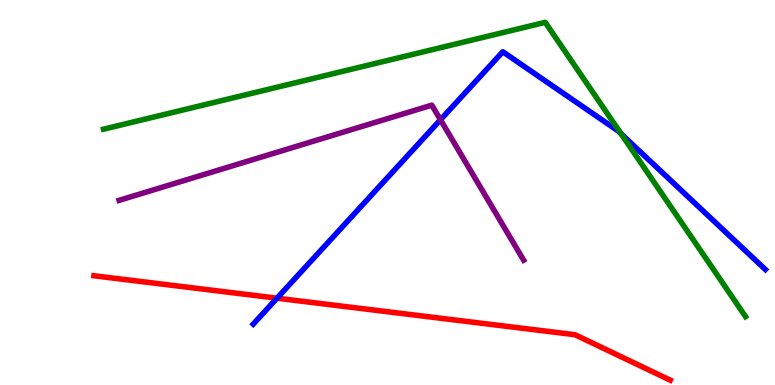[{'lines': ['blue', 'red'], 'intersections': [{'x': 3.57, 'y': 2.25}]}, {'lines': ['green', 'red'], 'intersections': []}, {'lines': ['purple', 'red'], 'intersections': []}, {'lines': ['blue', 'green'], 'intersections': [{'x': 8.01, 'y': 6.52}]}, {'lines': ['blue', 'purple'], 'intersections': [{'x': 5.68, 'y': 6.89}]}, {'lines': ['green', 'purple'], 'intersections': []}]